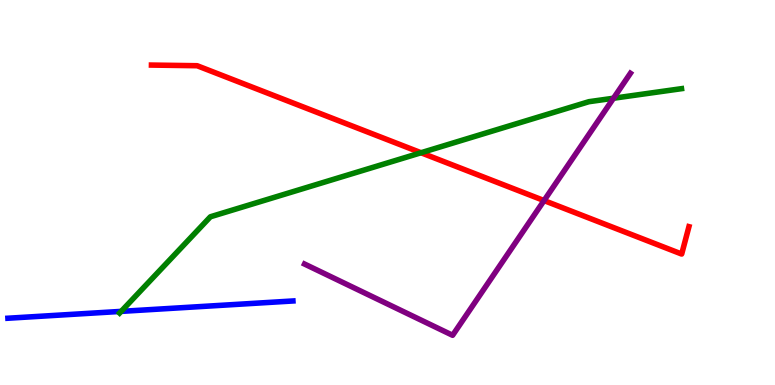[{'lines': ['blue', 'red'], 'intersections': []}, {'lines': ['green', 'red'], 'intersections': [{'x': 5.43, 'y': 6.03}]}, {'lines': ['purple', 'red'], 'intersections': [{'x': 7.02, 'y': 4.79}]}, {'lines': ['blue', 'green'], 'intersections': [{'x': 1.56, 'y': 1.91}]}, {'lines': ['blue', 'purple'], 'intersections': []}, {'lines': ['green', 'purple'], 'intersections': [{'x': 7.92, 'y': 7.45}]}]